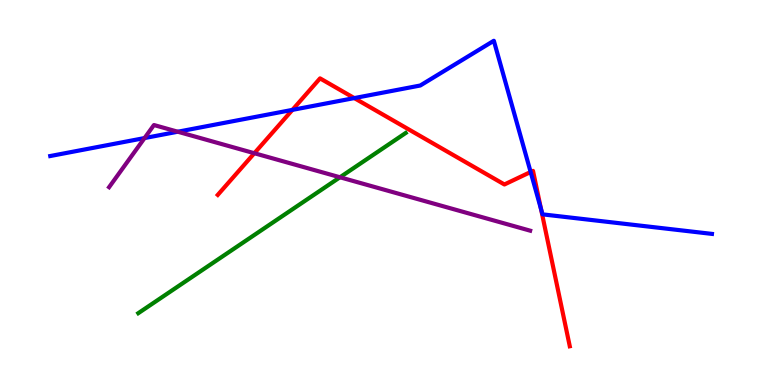[{'lines': ['blue', 'red'], 'intersections': [{'x': 3.77, 'y': 7.15}, {'x': 4.57, 'y': 7.45}, {'x': 6.85, 'y': 5.53}, {'x': 6.98, 'y': 4.57}]}, {'lines': ['green', 'red'], 'intersections': []}, {'lines': ['purple', 'red'], 'intersections': [{'x': 3.28, 'y': 6.02}]}, {'lines': ['blue', 'green'], 'intersections': []}, {'lines': ['blue', 'purple'], 'intersections': [{'x': 1.87, 'y': 6.41}, {'x': 2.29, 'y': 6.58}]}, {'lines': ['green', 'purple'], 'intersections': [{'x': 4.39, 'y': 5.4}]}]